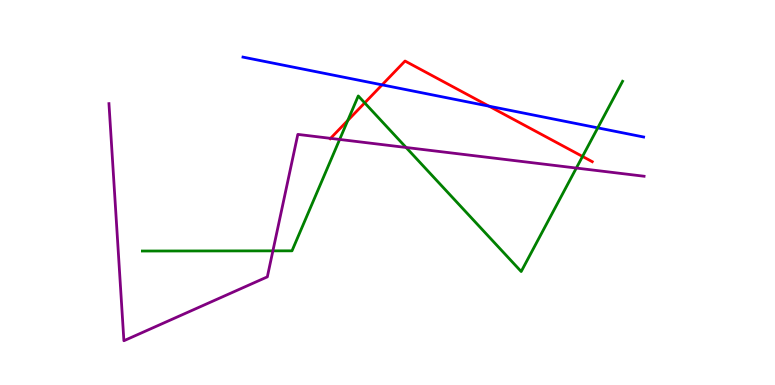[{'lines': ['blue', 'red'], 'intersections': [{'x': 4.93, 'y': 7.8}, {'x': 6.31, 'y': 7.24}]}, {'lines': ['green', 'red'], 'intersections': [{'x': 4.49, 'y': 6.87}, {'x': 4.71, 'y': 7.33}, {'x': 7.52, 'y': 5.94}]}, {'lines': ['purple', 'red'], 'intersections': [{'x': 4.27, 'y': 6.41}]}, {'lines': ['blue', 'green'], 'intersections': [{'x': 7.71, 'y': 6.68}]}, {'lines': ['blue', 'purple'], 'intersections': []}, {'lines': ['green', 'purple'], 'intersections': [{'x': 3.52, 'y': 3.48}, {'x': 4.38, 'y': 6.38}, {'x': 5.24, 'y': 6.17}, {'x': 7.44, 'y': 5.63}]}]